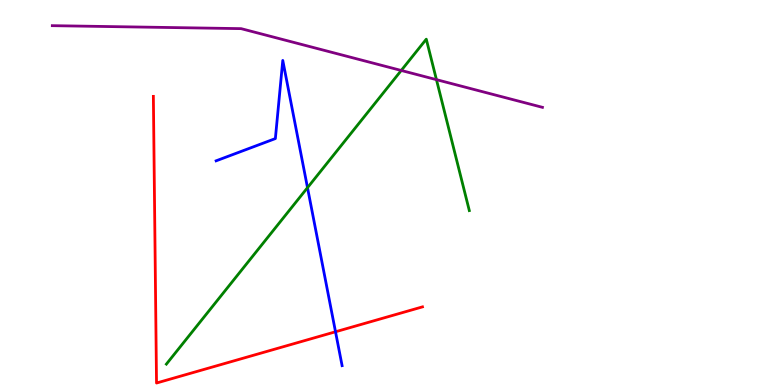[{'lines': ['blue', 'red'], 'intersections': [{'x': 4.33, 'y': 1.38}]}, {'lines': ['green', 'red'], 'intersections': []}, {'lines': ['purple', 'red'], 'intersections': []}, {'lines': ['blue', 'green'], 'intersections': [{'x': 3.97, 'y': 5.13}]}, {'lines': ['blue', 'purple'], 'intersections': []}, {'lines': ['green', 'purple'], 'intersections': [{'x': 5.18, 'y': 8.17}, {'x': 5.63, 'y': 7.93}]}]